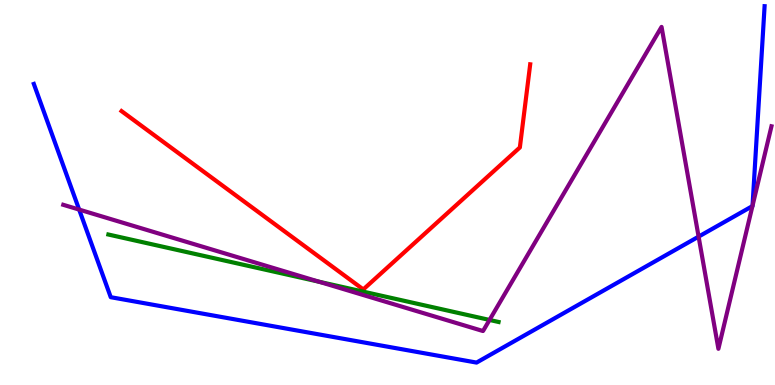[{'lines': ['blue', 'red'], 'intersections': []}, {'lines': ['green', 'red'], 'intersections': []}, {'lines': ['purple', 'red'], 'intersections': []}, {'lines': ['blue', 'green'], 'intersections': []}, {'lines': ['blue', 'purple'], 'intersections': [{'x': 1.02, 'y': 4.56}, {'x': 9.01, 'y': 3.85}, {'x': 9.71, 'y': 4.65}, {'x': 9.71, 'y': 4.66}]}, {'lines': ['green', 'purple'], 'intersections': [{'x': 4.12, 'y': 2.68}, {'x': 6.32, 'y': 1.69}]}]